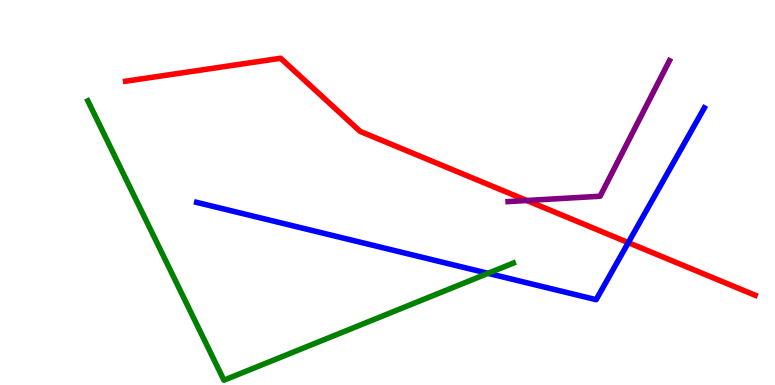[{'lines': ['blue', 'red'], 'intersections': [{'x': 8.11, 'y': 3.7}]}, {'lines': ['green', 'red'], 'intersections': []}, {'lines': ['purple', 'red'], 'intersections': [{'x': 6.8, 'y': 4.79}]}, {'lines': ['blue', 'green'], 'intersections': [{'x': 6.3, 'y': 2.9}]}, {'lines': ['blue', 'purple'], 'intersections': []}, {'lines': ['green', 'purple'], 'intersections': []}]